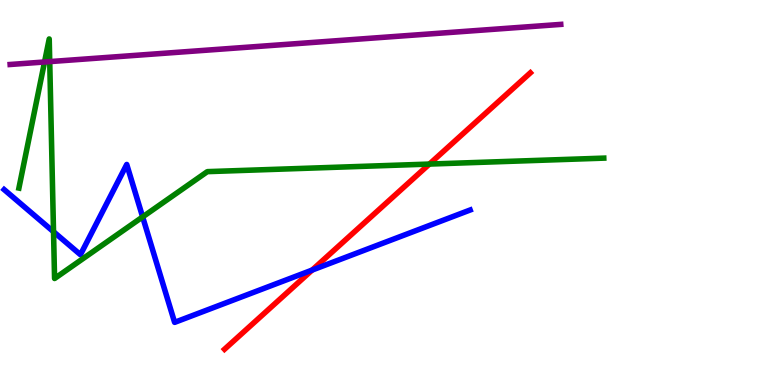[{'lines': ['blue', 'red'], 'intersections': [{'x': 4.03, 'y': 2.98}]}, {'lines': ['green', 'red'], 'intersections': [{'x': 5.54, 'y': 5.74}]}, {'lines': ['purple', 'red'], 'intersections': []}, {'lines': ['blue', 'green'], 'intersections': [{'x': 0.691, 'y': 3.98}, {'x': 1.84, 'y': 4.37}]}, {'lines': ['blue', 'purple'], 'intersections': []}, {'lines': ['green', 'purple'], 'intersections': [{'x': 0.575, 'y': 8.39}, {'x': 0.642, 'y': 8.4}]}]